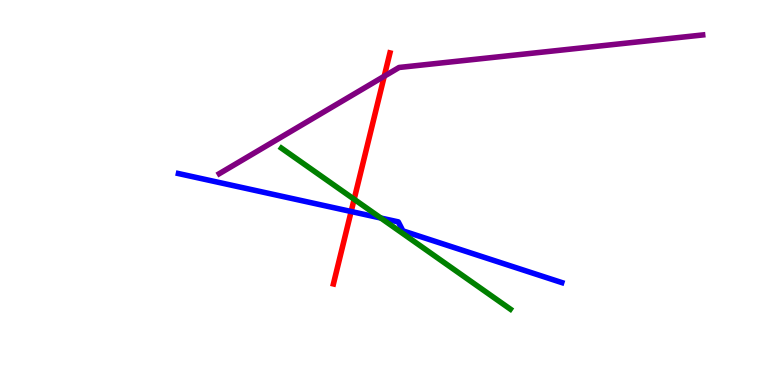[{'lines': ['blue', 'red'], 'intersections': [{'x': 4.53, 'y': 4.51}]}, {'lines': ['green', 'red'], 'intersections': [{'x': 4.57, 'y': 4.82}]}, {'lines': ['purple', 'red'], 'intersections': [{'x': 4.96, 'y': 8.02}]}, {'lines': ['blue', 'green'], 'intersections': [{'x': 4.91, 'y': 4.34}]}, {'lines': ['blue', 'purple'], 'intersections': []}, {'lines': ['green', 'purple'], 'intersections': []}]